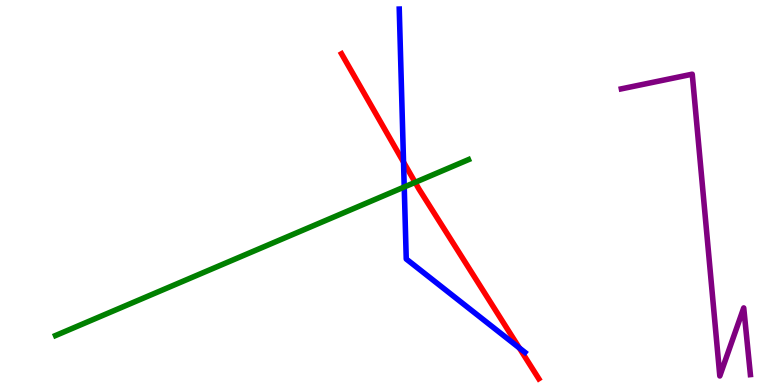[{'lines': ['blue', 'red'], 'intersections': [{'x': 5.21, 'y': 5.79}, {'x': 6.7, 'y': 0.962}]}, {'lines': ['green', 'red'], 'intersections': [{'x': 5.36, 'y': 5.26}]}, {'lines': ['purple', 'red'], 'intersections': []}, {'lines': ['blue', 'green'], 'intersections': [{'x': 5.22, 'y': 5.14}]}, {'lines': ['blue', 'purple'], 'intersections': []}, {'lines': ['green', 'purple'], 'intersections': []}]